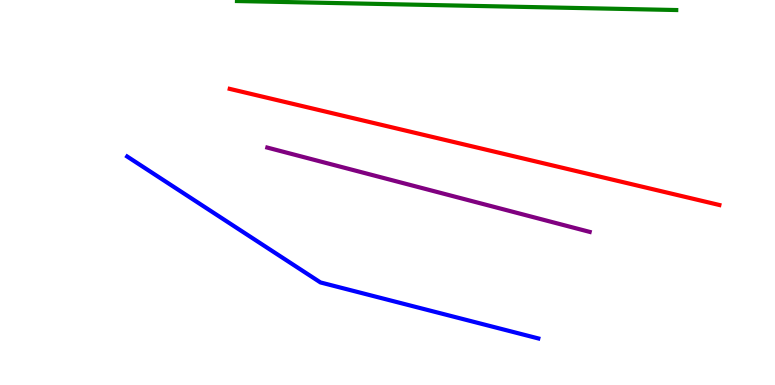[{'lines': ['blue', 'red'], 'intersections': []}, {'lines': ['green', 'red'], 'intersections': []}, {'lines': ['purple', 'red'], 'intersections': []}, {'lines': ['blue', 'green'], 'intersections': []}, {'lines': ['blue', 'purple'], 'intersections': []}, {'lines': ['green', 'purple'], 'intersections': []}]